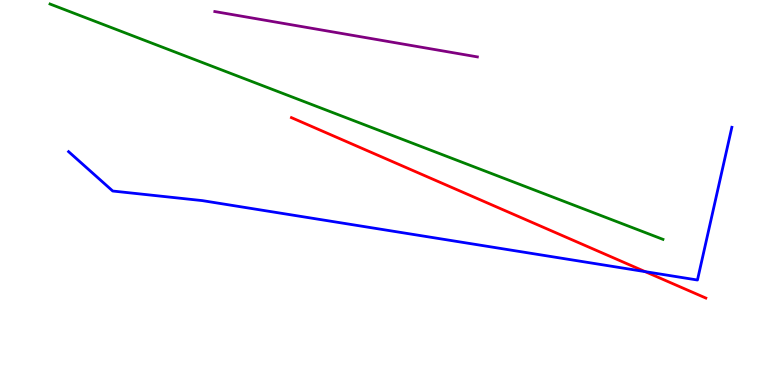[{'lines': ['blue', 'red'], 'intersections': [{'x': 8.32, 'y': 2.94}]}, {'lines': ['green', 'red'], 'intersections': []}, {'lines': ['purple', 'red'], 'intersections': []}, {'lines': ['blue', 'green'], 'intersections': []}, {'lines': ['blue', 'purple'], 'intersections': []}, {'lines': ['green', 'purple'], 'intersections': []}]